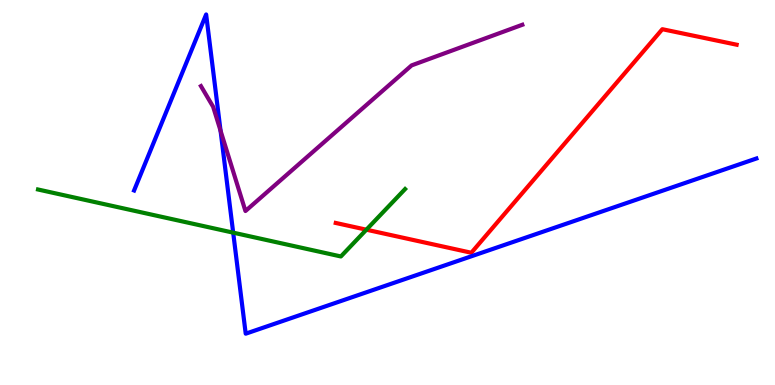[{'lines': ['blue', 'red'], 'intersections': []}, {'lines': ['green', 'red'], 'intersections': [{'x': 4.73, 'y': 4.03}]}, {'lines': ['purple', 'red'], 'intersections': []}, {'lines': ['blue', 'green'], 'intersections': [{'x': 3.01, 'y': 3.96}]}, {'lines': ['blue', 'purple'], 'intersections': [{'x': 2.85, 'y': 6.6}]}, {'lines': ['green', 'purple'], 'intersections': []}]